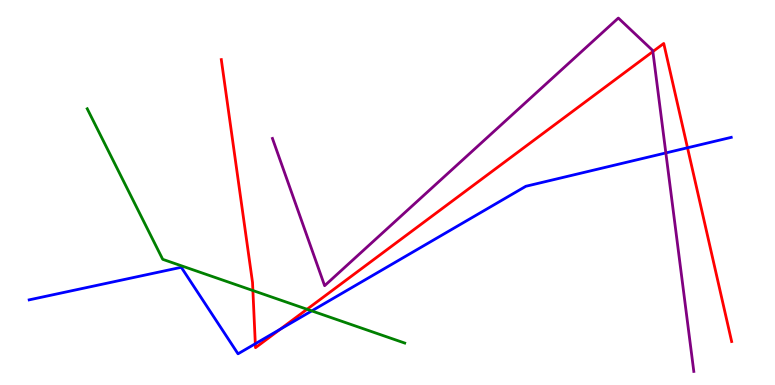[{'lines': ['blue', 'red'], 'intersections': [{'x': 3.29, 'y': 1.07}, {'x': 3.62, 'y': 1.45}, {'x': 8.87, 'y': 6.16}]}, {'lines': ['green', 'red'], 'intersections': [{'x': 3.26, 'y': 2.45}, {'x': 3.96, 'y': 1.97}]}, {'lines': ['purple', 'red'], 'intersections': [{'x': 8.42, 'y': 8.66}]}, {'lines': ['blue', 'green'], 'intersections': [{'x': 4.02, 'y': 1.92}]}, {'lines': ['blue', 'purple'], 'intersections': [{'x': 8.59, 'y': 6.03}]}, {'lines': ['green', 'purple'], 'intersections': []}]